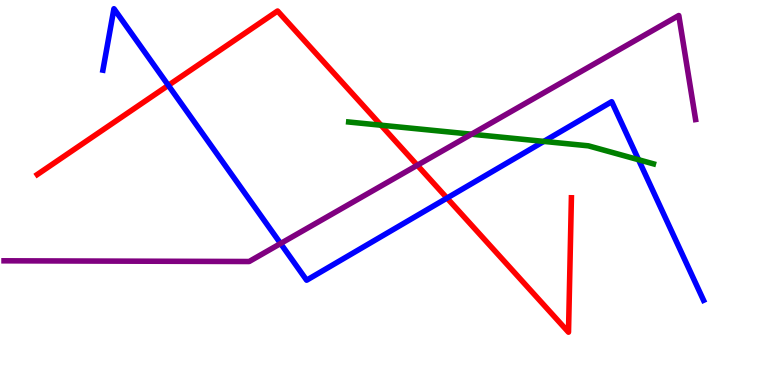[{'lines': ['blue', 'red'], 'intersections': [{'x': 2.17, 'y': 7.78}, {'x': 5.77, 'y': 4.86}]}, {'lines': ['green', 'red'], 'intersections': [{'x': 4.92, 'y': 6.75}]}, {'lines': ['purple', 'red'], 'intersections': [{'x': 5.38, 'y': 5.71}]}, {'lines': ['blue', 'green'], 'intersections': [{'x': 7.02, 'y': 6.33}, {'x': 8.24, 'y': 5.85}]}, {'lines': ['blue', 'purple'], 'intersections': [{'x': 3.62, 'y': 3.68}]}, {'lines': ['green', 'purple'], 'intersections': [{'x': 6.08, 'y': 6.51}]}]